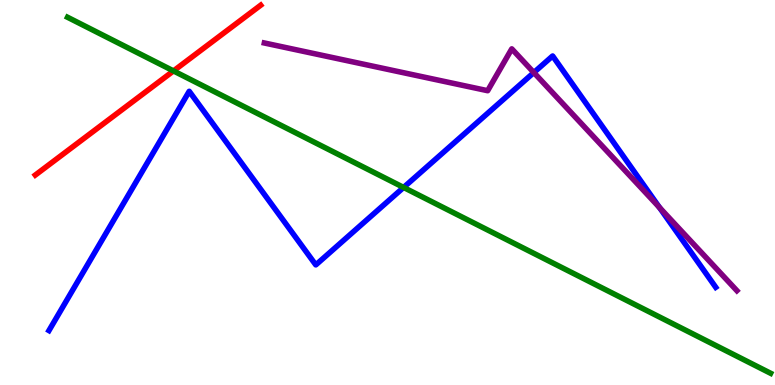[{'lines': ['blue', 'red'], 'intersections': []}, {'lines': ['green', 'red'], 'intersections': [{'x': 2.24, 'y': 8.16}]}, {'lines': ['purple', 'red'], 'intersections': []}, {'lines': ['blue', 'green'], 'intersections': [{'x': 5.21, 'y': 5.13}]}, {'lines': ['blue', 'purple'], 'intersections': [{'x': 6.89, 'y': 8.12}, {'x': 8.51, 'y': 4.61}]}, {'lines': ['green', 'purple'], 'intersections': []}]